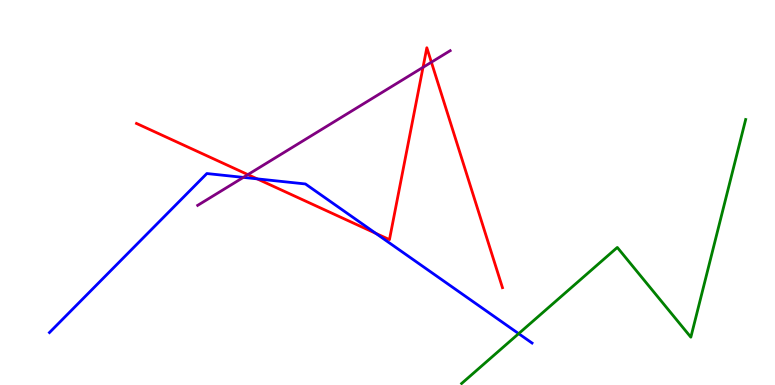[{'lines': ['blue', 'red'], 'intersections': [{'x': 3.32, 'y': 5.35}, {'x': 4.85, 'y': 3.94}]}, {'lines': ['green', 'red'], 'intersections': []}, {'lines': ['purple', 'red'], 'intersections': [{'x': 3.2, 'y': 5.46}, {'x': 5.46, 'y': 8.25}, {'x': 5.57, 'y': 8.38}]}, {'lines': ['blue', 'green'], 'intersections': [{'x': 6.69, 'y': 1.33}]}, {'lines': ['blue', 'purple'], 'intersections': [{'x': 3.14, 'y': 5.39}]}, {'lines': ['green', 'purple'], 'intersections': []}]